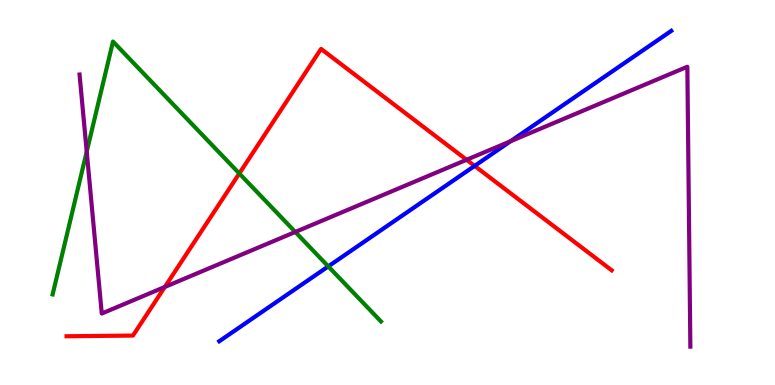[{'lines': ['blue', 'red'], 'intersections': [{'x': 6.12, 'y': 5.69}]}, {'lines': ['green', 'red'], 'intersections': [{'x': 3.09, 'y': 5.49}]}, {'lines': ['purple', 'red'], 'intersections': [{'x': 2.13, 'y': 2.55}, {'x': 6.02, 'y': 5.85}]}, {'lines': ['blue', 'green'], 'intersections': [{'x': 4.24, 'y': 3.08}]}, {'lines': ['blue', 'purple'], 'intersections': [{'x': 6.59, 'y': 6.33}]}, {'lines': ['green', 'purple'], 'intersections': [{'x': 1.12, 'y': 6.06}, {'x': 3.81, 'y': 3.97}]}]